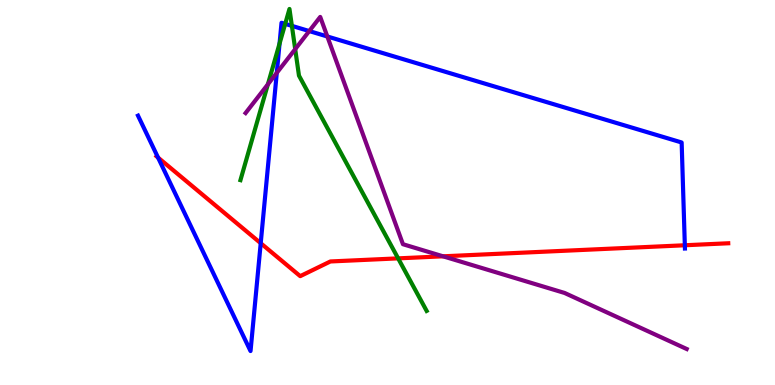[{'lines': ['blue', 'red'], 'intersections': [{'x': 2.04, 'y': 5.91}, {'x': 3.36, 'y': 3.68}, {'x': 8.84, 'y': 3.63}]}, {'lines': ['green', 'red'], 'intersections': [{'x': 5.14, 'y': 3.29}]}, {'lines': ['purple', 'red'], 'intersections': [{'x': 5.72, 'y': 3.34}]}, {'lines': ['blue', 'green'], 'intersections': [{'x': 3.61, 'y': 8.87}, {'x': 3.68, 'y': 9.38}, {'x': 3.77, 'y': 9.33}]}, {'lines': ['blue', 'purple'], 'intersections': [{'x': 3.57, 'y': 8.11}, {'x': 3.99, 'y': 9.19}, {'x': 4.22, 'y': 9.05}]}, {'lines': ['green', 'purple'], 'intersections': [{'x': 3.46, 'y': 7.81}, {'x': 3.81, 'y': 8.72}]}]